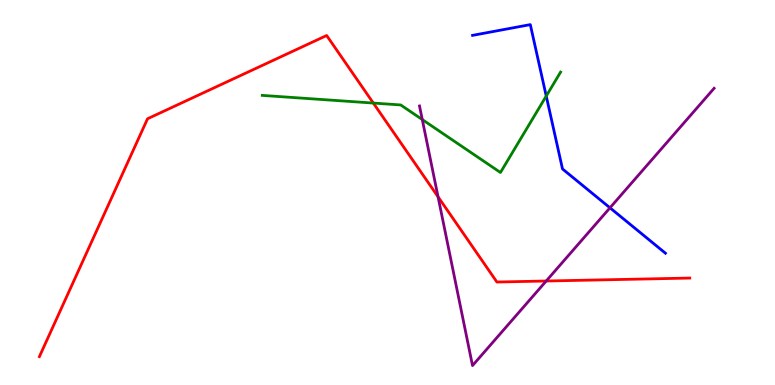[{'lines': ['blue', 'red'], 'intersections': []}, {'lines': ['green', 'red'], 'intersections': [{'x': 4.82, 'y': 7.32}]}, {'lines': ['purple', 'red'], 'intersections': [{'x': 5.65, 'y': 4.89}, {'x': 7.05, 'y': 2.7}]}, {'lines': ['blue', 'green'], 'intersections': [{'x': 7.05, 'y': 7.51}]}, {'lines': ['blue', 'purple'], 'intersections': [{'x': 7.87, 'y': 4.6}]}, {'lines': ['green', 'purple'], 'intersections': [{'x': 5.45, 'y': 6.89}]}]